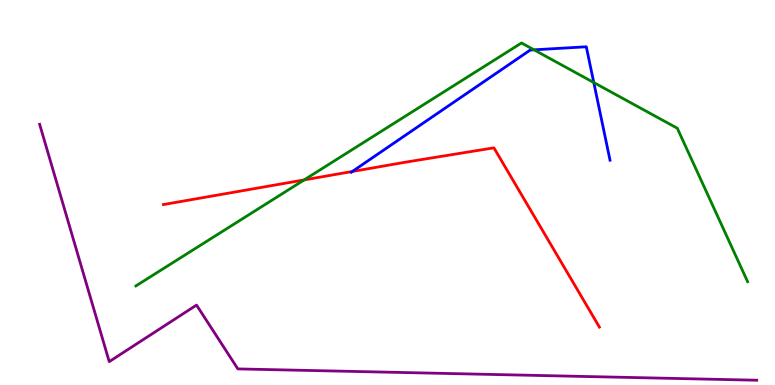[{'lines': ['blue', 'red'], 'intersections': [{'x': 4.55, 'y': 5.55}]}, {'lines': ['green', 'red'], 'intersections': [{'x': 3.92, 'y': 5.33}]}, {'lines': ['purple', 'red'], 'intersections': []}, {'lines': ['blue', 'green'], 'intersections': [{'x': 6.89, 'y': 8.71}, {'x': 7.66, 'y': 7.86}]}, {'lines': ['blue', 'purple'], 'intersections': []}, {'lines': ['green', 'purple'], 'intersections': []}]